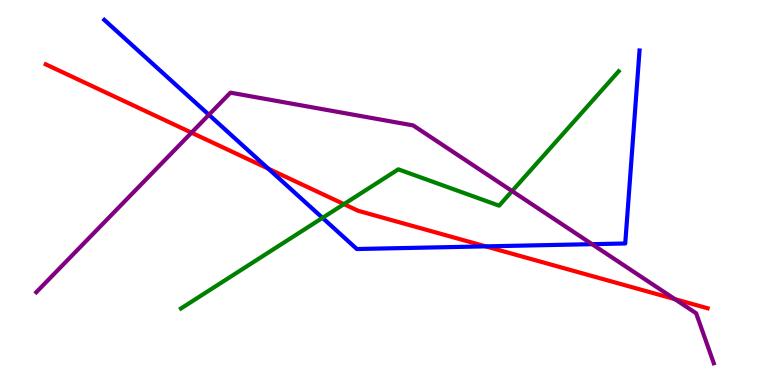[{'lines': ['blue', 'red'], 'intersections': [{'x': 3.46, 'y': 5.62}, {'x': 6.27, 'y': 3.6}]}, {'lines': ['green', 'red'], 'intersections': [{'x': 4.44, 'y': 4.7}]}, {'lines': ['purple', 'red'], 'intersections': [{'x': 2.47, 'y': 6.55}, {'x': 8.71, 'y': 2.23}]}, {'lines': ['blue', 'green'], 'intersections': [{'x': 4.16, 'y': 4.34}]}, {'lines': ['blue', 'purple'], 'intersections': [{'x': 2.7, 'y': 7.02}, {'x': 7.64, 'y': 3.66}]}, {'lines': ['green', 'purple'], 'intersections': [{'x': 6.61, 'y': 5.04}]}]